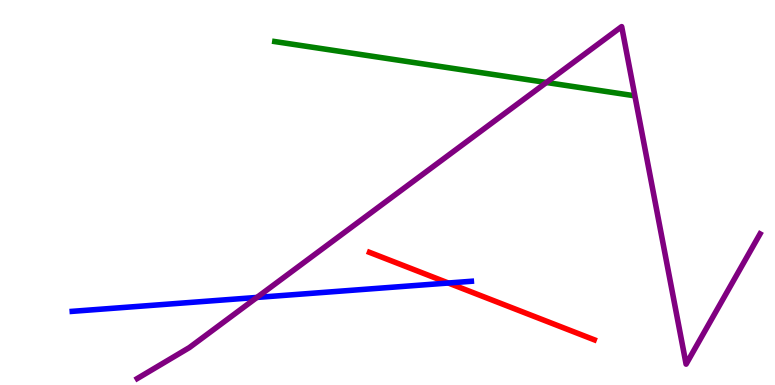[{'lines': ['blue', 'red'], 'intersections': [{'x': 5.78, 'y': 2.65}]}, {'lines': ['green', 'red'], 'intersections': []}, {'lines': ['purple', 'red'], 'intersections': []}, {'lines': ['blue', 'green'], 'intersections': []}, {'lines': ['blue', 'purple'], 'intersections': [{'x': 3.31, 'y': 2.27}]}, {'lines': ['green', 'purple'], 'intersections': [{'x': 7.05, 'y': 7.86}]}]